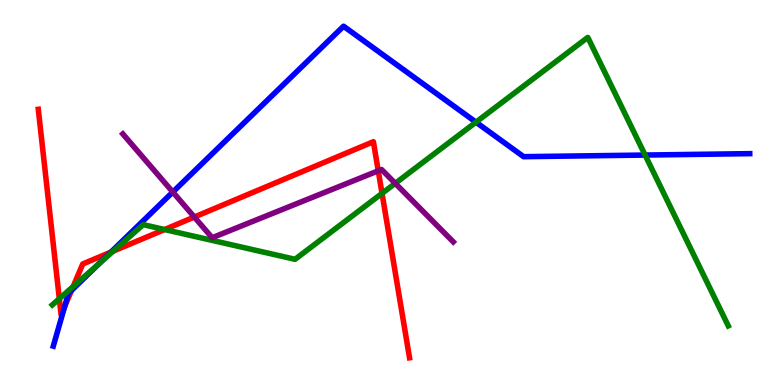[{'lines': ['blue', 'red'], 'intersections': [{'x': 0.834, 'y': 2.04}, {'x': 0.923, 'y': 2.46}, {'x': 1.43, 'y': 3.45}]}, {'lines': ['green', 'red'], 'intersections': [{'x': 0.765, 'y': 2.24}, {'x': 0.944, 'y': 2.56}, {'x': 1.46, 'y': 3.48}, {'x': 2.12, 'y': 4.04}, {'x': 4.93, 'y': 4.98}]}, {'lines': ['purple', 'red'], 'intersections': [{'x': 2.51, 'y': 4.36}, {'x': 4.88, 'y': 5.56}]}, {'lines': ['blue', 'green'], 'intersections': [{'x': 1.28, 'y': 3.16}, {'x': 6.14, 'y': 6.83}, {'x': 8.32, 'y': 5.97}]}, {'lines': ['blue', 'purple'], 'intersections': [{'x': 2.23, 'y': 5.01}]}, {'lines': ['green', 'purple'], 'intersections': [{'x': 5.1, 'y': 5.24}]}]